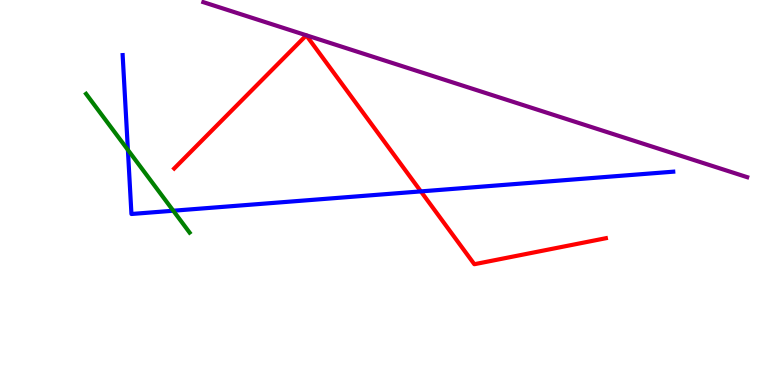[{'lines': ['blue', 'red'], 'intersections': [{'x': 5.43, 'y': 5.03}]}, {'lines': ['green', 'red'], 'intersections': []}, {'lines': ['purple', 'red'], 'intersections': []}, {'lines': ['blue', 'green'], 'intersections': [{'x': 1.65, 'y': 6.11}, {'x': 2.24, 'y': 4.53}]}, {'lines': ['blue', 'purple'], 'intersections': []}, {'lines': ['green', 'purple'], 'intersections': []}]